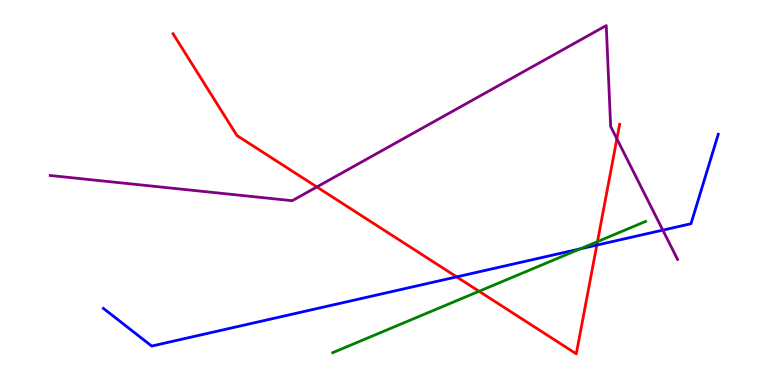[{'lines': ['blue', 'red'], 'intersections': [{'x': 5.89, 'y': 2.81}, {'x': 7.7, 'y': 3.63}]}, {'lines': ['green', 'red'], 'intersections': [{'x': 6.18, 'y': 2.43}, {'x': 7.71, 'y': 3.72}]}, {'lines': ['purple', 'red'], 'intersections': [{'x': 4.09, 'y': 5.14}, {'x': 7.96, 'y': 6.39}]}, {'lines': ['blue', 'green'], 'intersections': [{'x': 7.49, 'y': 3.54}]}, {'lines': ['blue', 'purple'], 'intersections': [{'x': 8.55, 'y': 4.02}]}, {'lines': ['green', 'purple'], 'intersections': []}]